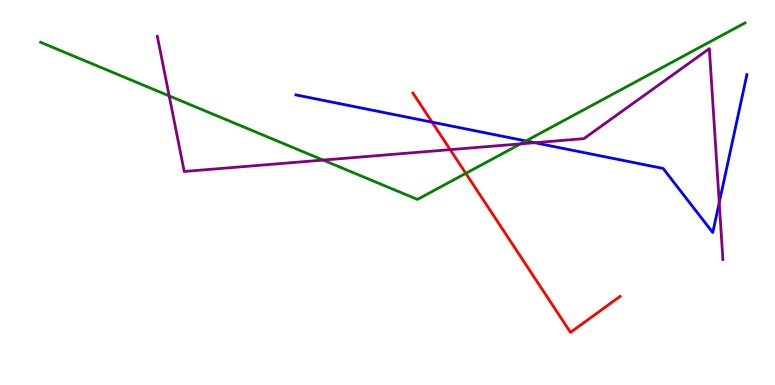[{'lines': ['blue', 'red'], 'intersections': [{'x': 5.58, 'y': 6.83}]}, {'lines': ['green', 'red'], 'intersections': [{'x': 6.01, 'y': 5.5}]}, {'lines': ['purple', 'red'], 'intersections': [{'x': 5.81, 'y': 6.11}]}, {'lines': ['blue', 'green'], 'intersections': [{'x': 6.79, 'y': 6.34}]}, {'lines': ['blue', 'purple'], 'intersections': [{'x': 6.9, 'y': 6.29}, {'x': 9.28, 'y': 4.74}]}, {'lines': ['green', 'purple'], 'intersections': [{'x': 2.18, 'y': 7.51}, {'x': 4.17, 'y': 5.84}, {'x': 6.72, 'y': 6.26}]}]